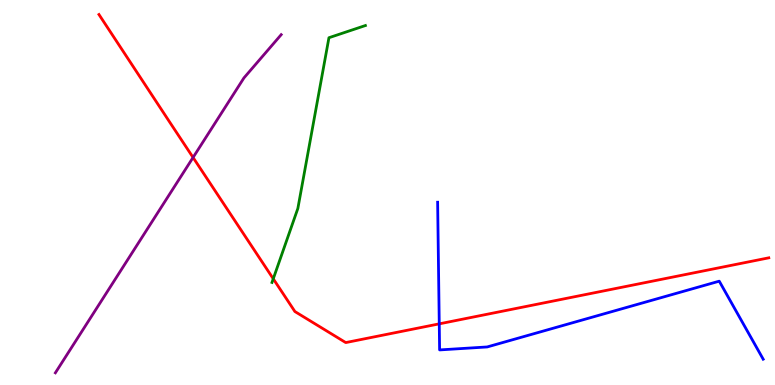[{'lines': ['blue', 'red'], 'intersections': [{'x': 5.67, 'y': 1.59}]}, {'lines': ['green', 'red'], 'intersections': [{'x': 3.53, 'y': 2.76}]}, {'lines': ['purple', 'red'], 'intersections': [{'x': 2.49, 'y': 5.91}]}, {'lines': ['blue', 'green'], 'intersections': []}, {'lines': ['blue', 'purple'], 'intersections': []}, {'lines': ['green', 'purple'], 'intersections': []}]